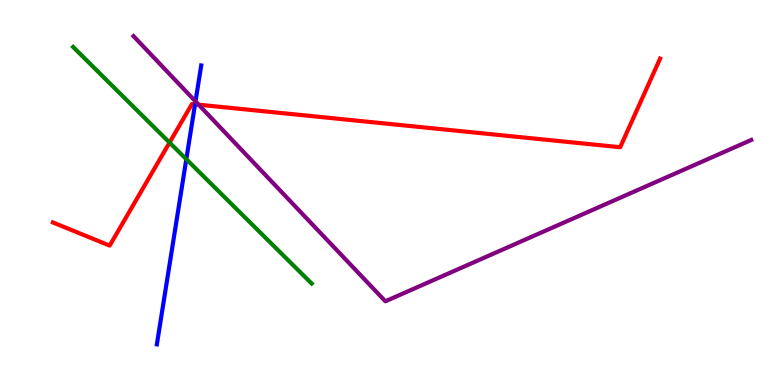[{'lines': ['blue', 'red'], 'intersections': [{'x': 2.52, 'y': 7.29}]}, {'lines': ['green', 'red'], 'intersections': [{'x': 2.19, 'y': 6.3}]}, {'lines': ['purple', 'red'], 'intersections': [{'x': 2.56, 'y': 7.28}]}, {'lines': ['blue', 'green'], 'intersections': [{'x': 2.4, 'y': 5.86}]}, {'lines': ['blue', 'purple'], 'intersections': [{'x': 2.52, 'y': 7.37}]}, {'lines': ['green', 'purple'], 'intersections': []}]